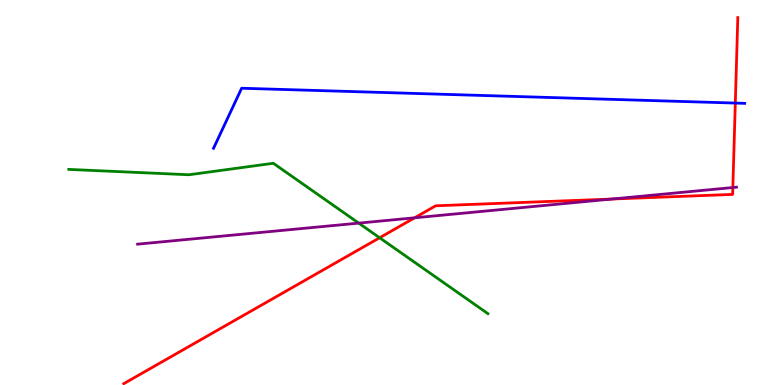[{'lines': ['blue', 'red'], 'intersections': [{'x': 9.49, 'y': 7.32}]}, {'lines': ['green', 'red'], 'intersections': [{'x': 4.9, 'y': 3.82}]}, {'lines': ['purple', 'red'], 'intersections': [{'x': 5.35, 'y': 4.34}, {'x': 7.89, 'y': 4.83}, {'x': 9.46, 'y': 5.13}]}, {'lines': ['blue', 'green'], 'intersections': []}, {'lines': ['blue', 'purple'], 'intersections': []}, {'lines': ['green', 'purple'], 'intersections': [{'x': 4.63, 'y': 4.2}]}]